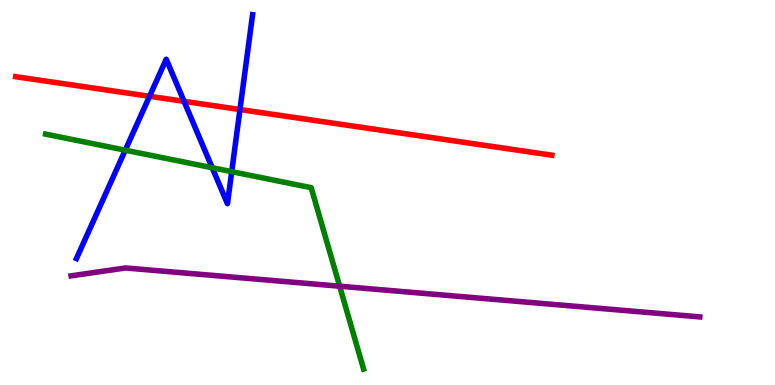[{'lines': ['blue', 'red'], 'intersections': [{'x': 1.93, 'y': 7.5}, {'x': 2.38, 'y': 7.37}, {'x': 3.1, 'y': 7.16}]}, {'lines': ['green', 'red'], 'intersections': []}, {'lines': ['purple', 'red'], 'intersections': []}, {'lines': ['blue', 'green'], 'intersections': [{'x': 1.62, 'y': 6.1}, {'x': 2.74, 'y': 5.64}, {'x': 2.99, 'y': 5.54}]}, {'lines': ['blue', 'purple'], 'intersections': []}, {'lines': ['green', 'purple'], 'intersections': [{'x': 4.38, 'y': 2.57}]}]